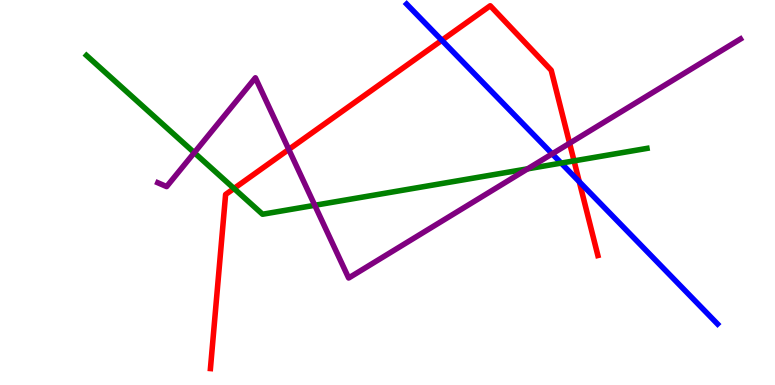[{'lines': ['blue', 'red'], 'intersections': [{'x': 5.7, 'y': 8.95}, {'x': 7.47, 'y': 5.28}]}, {'lines': ['green', 'red'], 'intersections': [{'x': 3.02, 'y': 5.1}, {'x': 7.41, 'y': 5.82}]}, {'lines': ['purple', 'red'], 'intersections': [{'x': 3.73, 'y': 6.12}, {'x': 7.35, 'y': 6.28}]}, {'lines': ['blue', 'green'], 'intersections': [{'x': 7.24, 'y': 5.76}]}, {'lines': ['blue', 'purple'], 'intersections': [{'x': 7.13, 'y': 6.0}]}, {'lines': ['green', 'purple'], 'intersections': [{'x': 2.51, 'y': 6.03}, {'x': 4.06, 'y': 4.67}, {'x': 6.81, 'y': 5.61}]}]